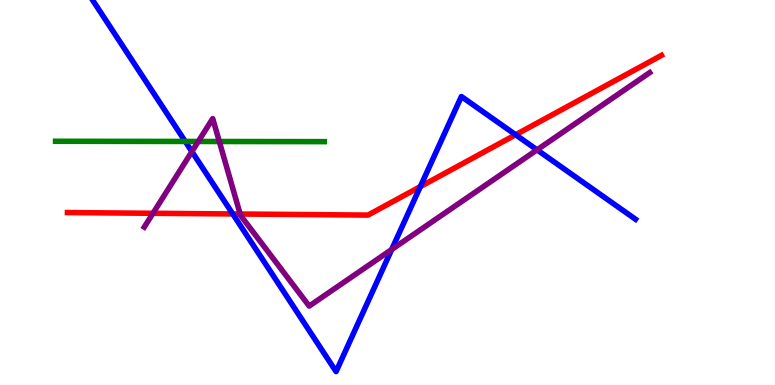[{'lines': ['blue', 'red'], 'intersections': [{'x': 3.0, 'y': 4.44}, {'x': 5.42, 'y': 5.15}, {'x': 6.65, 'y': 6.5}]}, {'lines': ['green', 'red'], 'intersections': []}, {'lines': ['purple', 'red'], 'intersections': [{'x': 1.97, 'y': 4.46}, {'x': 3.1, 'y': 4.44}]}, {'lines': ['blue', 'green'], 'intersections': [{'x': 2.39, 'y': 6.33}]}, {'lines': ['blue', 'purple'], 'intersections': [{'x': 2.48, 'y': 6.06}, {'x': 5.05, 'y': 3.52}, {'x': 6.93, 'y': 6.11}]}, {'lines': ['green', 'purple'], 'intersections': [{'x': 2.56, 'y': 6.33}, {'x': 2.83, 'y': 6.32}]}]